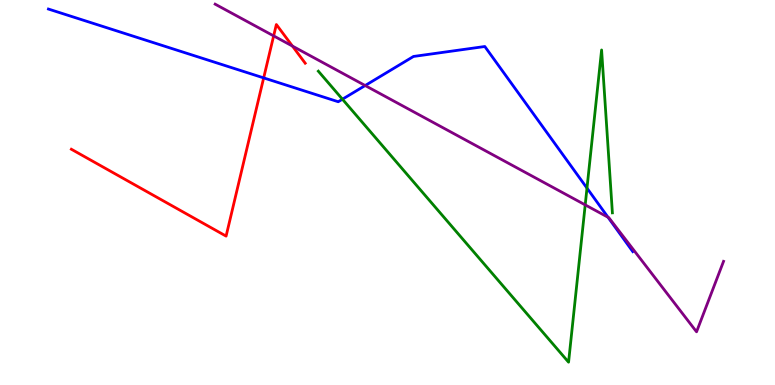[{'lines': ['blue', 'red'], 'intersections': [{'x': 3.4, 'y': 7.98}]}, {'lines': ['green', 'red'], 'intersections': []}, {'lines': ['purple', 'red'], 'intersections': [{'x': 3.53, 'y': 9.07}, {'x': 3.77, 'y': 8.8}]}, {'lines': ['blue', 'green'], 'intersections': [{'x': 4.42, 'y': 7.42}, {'x': 7.57, 'y': 5.11}]}, {'lines': ['blue', 'purple'], 'intersections': [{'x': 4.71, 'y': 7.78}, {'x': 7.85, 'y': 4.36}]}, {'lines': ['green', 'purple'], 'intersections': [{'x': 7.55, 'y': 4.68}]}]